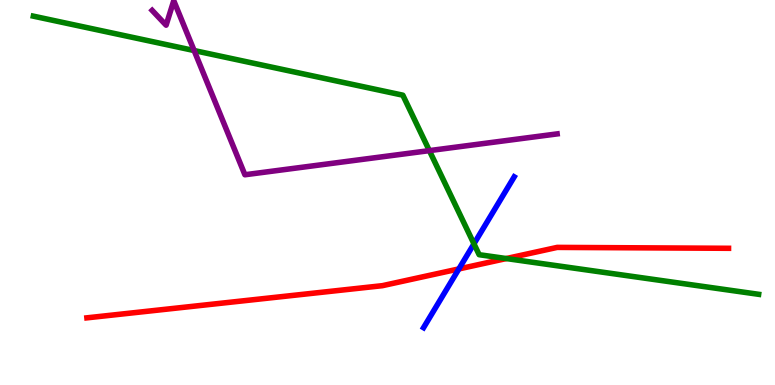[{'lines': ['blue', 'red'], 'intersections': [{'x': 5.92, 'y': 3.01}]}, {'lines': ['green', 'red'], 'intersections': [{'x': 6.53, 'y': 3.28}]}, {'lines': ['purple', 'red'], 'intersections': []}, {'lines': ['blue', 'green'], 'intersections': [{'x': 6.12, 'y': 3.67}]}, {'lines': ['blue', 'purple'], 'intersections': []}, {'lines': ['green', 'purple'], 'intersections': [{'x': 2.5, 'y': 8.69}, {'x': 5.54, 'y': 6.09}]}]